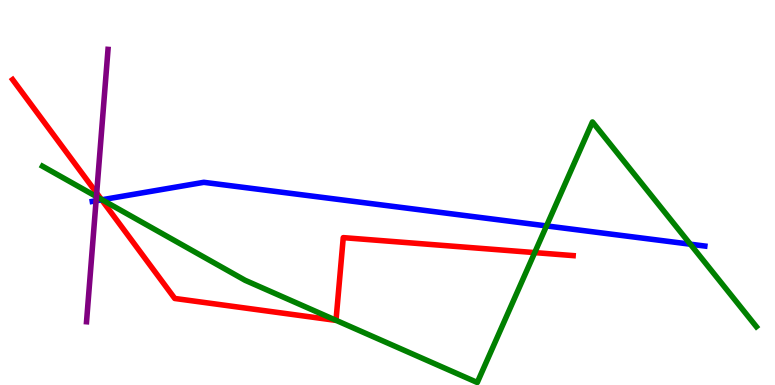[{'lines': ['blue', 'red'], 'intersections': [{'x': 1.31, 'y': 4.81}]}, {'lines': ['green', 'red'], 'intersections': [{'x': 1.31, 'y': 4.82}, {'x': 4.34, 'y': 1.68}, {'x': 6.9, 'y': 3.44}]}, {'lines': ['purple', 'red'], 'intersections': [{'x': 1.25, 'y': 4.99}]}, {'lines': ['blue', 'green'], 'intersections': [{'x': 1.32, 'y': 4.81}, {'x': 7.05, 'y': 4.13}, {'x': 8.91, 'y': 3.66}]}, {'lines': ['blue', 'purple'], 'intersections': [{'x': 1.24, 'y': 4.79}]}, {'lines': ['green', 'purple'], 'intersections': [{'x': 1.24, 'y': 4.89}]}]